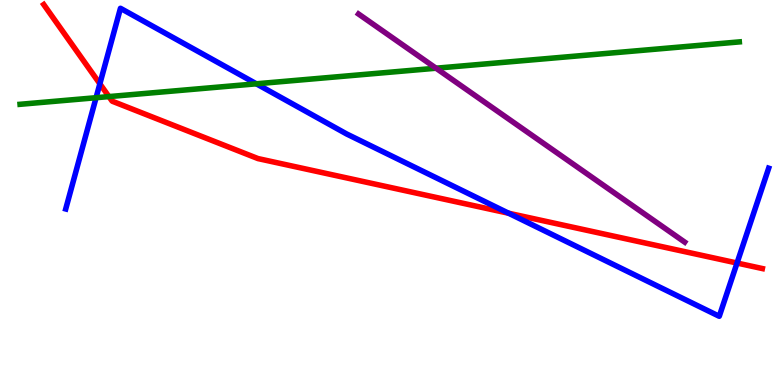[{'lines': ['blue', 'red'], 'intersections': [{'x': 1.29, 'y': 7.82}, {'x': 6.56, 'y': 4.46}, {'x': 9.51, 'y': 3.17}]}, {'lines': ['green', 'red'], 'intersections': [{'x': 1.41, 'y': 7.49}]}, {'lines': ['purple', 'red'], 'intersections': []}, {'lines': ['blue', 'green'], 'intersections': [{'x': 1.24, 'y': 7.46}, {'x': 3.31, 'y': 7.82}]}, {'lines': ['blue', 'purple'], 'intersections': []}, {'lines': ['green', 'purple'], 'intersections': [{'x': 5.63, 'y': 8.23}]}]